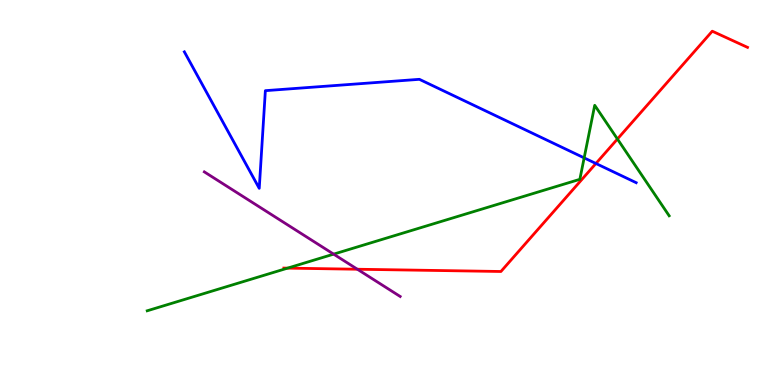[{'lines': ['blue', 'red'], 'intersections': [{'x': 7.69, 'y': 5.75}]}, {'lines': ['green', 'red'], 'intersections': [{'x': 3.71, 'y': 3.04}, {'x': 7.97, 'y': 6.39}]}, {'lines': ['purple', 'red'], 'intersections': [{'x': 4.61, 'y': 3.01}]}, {'lines': ['blue', 'green'], 'intersections': [{'x': 7.54, 'y': 5.9}]}, {'lines': ['blue', 'purple'], 'intersections': []}, {'lines': ['green', 'purple'], 'intersections': [{'x': 4.3, 'y': 3.4}]}]